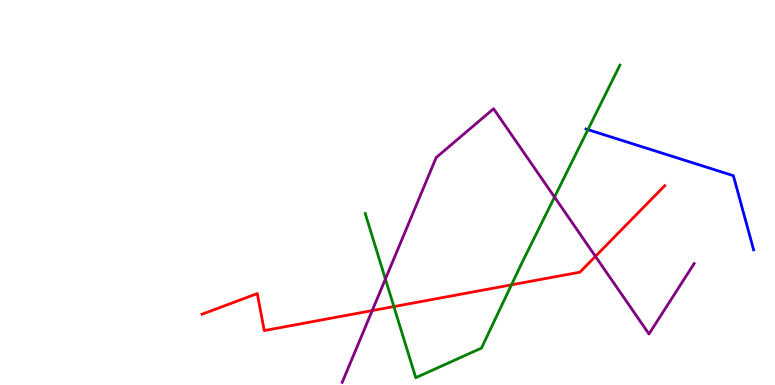[{'lines': ['blue', 'red'], 'intersections': []}, {'lines': ['green', 'red'], 'intersections': [{'x': 5.08, 'y': 2.04}, {'x': 6.6, 'y': 2.6}]}, {'lines': ['purple', 'red'], 'intersections': [{'x': 4.8, 'y': 1.93}, {'x': 7.68, 'y': 3.34}]}, {'lines': ['blue', 'green'], 'intersections': [{'x': 7.59, 'y': 6.63}]}, {'lines': ['blue', 'purple'], 'intersections': []}, {'lines': ['green', 'purple'], 'intersections': [{'x': 4.97, 'y': 2.75}, {'x': 7.16, 'y': 4.88}]}]